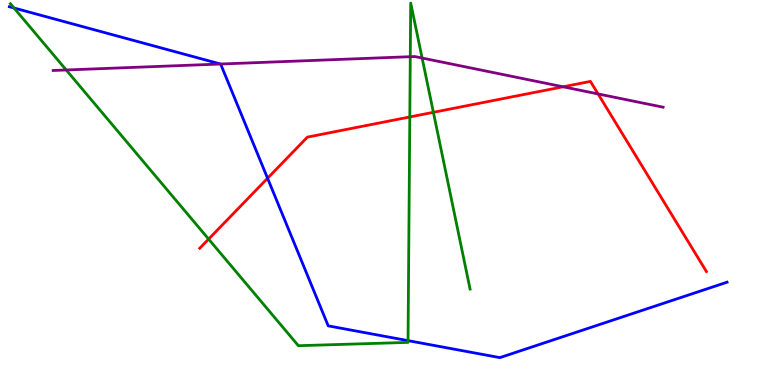[{'lines': ['blue', 'red'], 'intersections': [{'x': 3.45, 'y': 5.37}]}, {'lines': ['green', 'red'], 'intersections': [{'x': 2.69, 'y': 3.79}, {'x': 5.29, 'y': 6.96}, {'x': 5.59, 'y': 7.08}]}, {'lines': ['purple', 'red'], 'intersections': [{'x': 7.27, 'y': 7.75}, {'x': 7.72, 'y': 7.56}]}, {'lines': ['blue', 'green'], 'intersections': [{'x': 0.181, 'y': 9.79}, {'x': 5.26, 'y': 1.15}]}, {'lines': ['blue', 'purple'], 'intersections': [{'x': 2.85, 'y': 8.34}]}, {'lines': ['green', 'purple'], 'intersections': [{'x': 0.854, 'y': 8.18}, {'x': 5.29, 'y': 8.53}, {'x': 5.45, 'y': 8.49}]}]